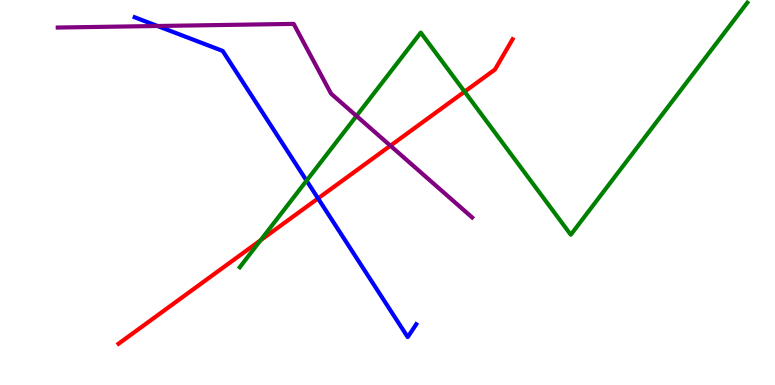[{'lines': ['blue', 'red'], 'intersections': [{'x': 4.1, 'y': 4.85}]}, {'lines': ['green', 'red'], 'intersections': [{'x': 3.36, 'y': 3.76}, {'x': 5.99, 'y': 7.62}]}, {'lines': ['purple', 'red'], 'intersections': [{'x': 5.04, 'y': 6.22}]}, {'lines': ['blue', 'green'], 'intersections': [{'x': 3.96, 'y': 5.31}]}, {'lines': ['blue', 'purple'], 'intersections': [{'x': 2.03, 'y': 9.32}]}, {'lines': ['green', 'purple'], 'intersections': [{'x': 4.6, 'y': 6.99}]}]